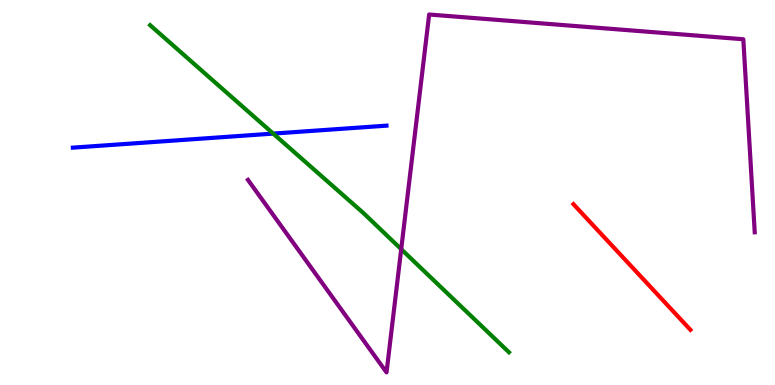[{'lines': ['blue', 'red'], 'intersections': []}, {'lines': ['green', 'red'], 'intersections': []}, {'lines': ['purple', 'red'], 'intersections': []}, {'lines': ['blue', 'green'], 'intersections': [{'x': 3.53, 'y': 6.53}]}, {'lines': ['blue', 'purple'], 'intersections': []}, {'lines': ['green', 'purple'], 'intersections': [{'x': 5.18, 'y': 3.53}]}]